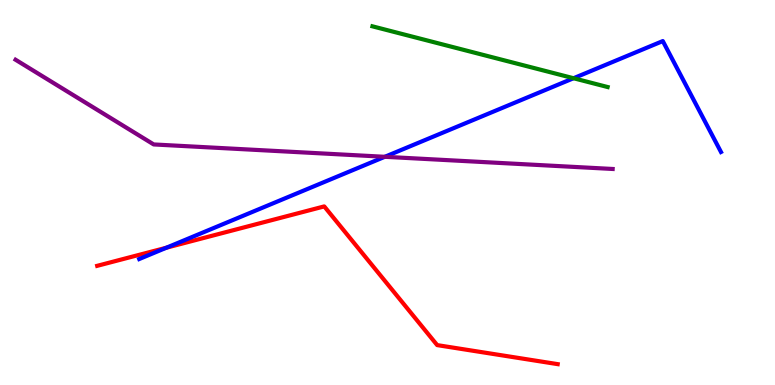[{'lines': ['blue', 'red'], 'intersections': [{'x': 2.15, 'y': 3.57}]}, {'lines': ['green', 'red'], 'intersections': []}, {'lines': ['purple', 'red'], 'intersections': []}, {'lines': ['blue', 'green'], 'intersections': [{'x': 7.4, 'y': 7.97}]}, {'lines': ['blue', 'purple'], 'intersections': [{'x': 4.97, 'y': 5.93}]}, {'lines': ['green', 'purple'], 'intersections': []}]